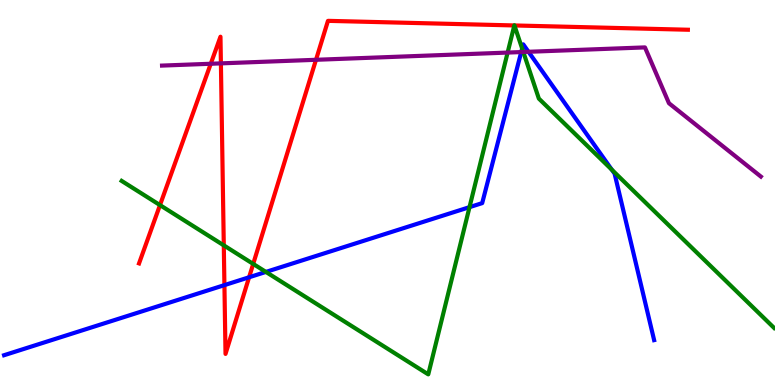[{'lines': ['blue', 'red'], 'intersections': [{'x': 2.9, 'y': 2.59}, {'x': 3.21, 'y': 2.8}]}, {'lines': ['green', 'red'], 'intersections': [{'x': 2.06, 'y': 4.67}, {'x': 2.89, 'y': 3.63}, {'x': 3.27, 'y': 3.15}, {'x': 6.64, 'y': 9.34}, {'x': 6.64, 'y': 9.34}]}, {'lines': ['purple', 'red'], 'intersections': [{'x': 2.72, 'y': 8.34}, {'x': 2.85, 'y': 8.35}, {'x': 4.08, 'y': 8.45}]}, {'lines': ['blue', 'green'], 'intersections': [{'x': 3.43, 'y': 2.94}, {'x': 6.06, 'y': 4.62}, {'x': 6.74, 'y': 8.74}, {'x': 7.89, 'y': 5.59}]}, {'lines': ['blue', 'purple'], 'intersections': [{'x': 6.73, 'y': 8.65}, {'x': 6.82, 'y': 8.65}]}, {'lines': ['green', 'purple'], 'intersections': [{'x': 6.55, 'y': 8.63}, {'x': 6.75, 'y': 8.65}]}]